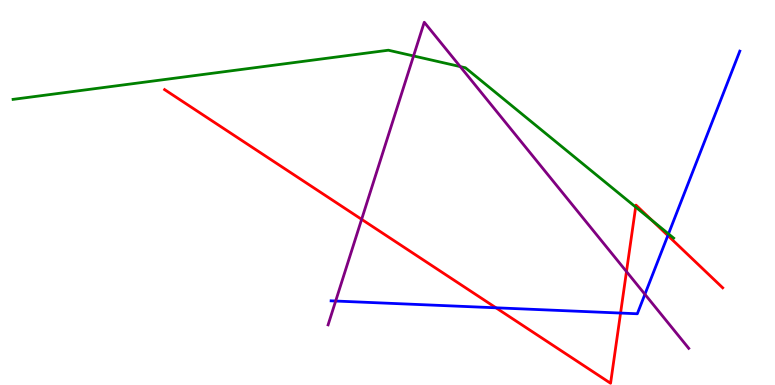[{'lines': ['blue', 'red'], 'intersections': [{'x': 6.4, 'y': 2.01}, {'x': 8.01, 'y': 1.87}, {'x': 8.62, 'y': 3.88}]}, {'lines': ['green', 'red'], 'intersections': [{'x': 8.2, 'y': 4.62}, {'x': 8.41, 'y': 4.28}]}, {'lines': ['purple', 'red'], 'intersections': [{'x': 4.67, 'y': 4.3}, {'x': 8.08, 'y': 2.95}]}, {'lines': ['blue', 'green'], 'intersections': [{'x': 8.63, 'y': 3.92}]}, {'lines': ['blue', 'purple'], 'intersections': [{'x': 4.33, 'y': 2.18}, {'x': 8.32, 'y': 2.36}]}, {'lines': ['green', 'purple'], 'intersections': [{'x': 5.34, 'y': 8.55}, {'x': 5.94, 'y': 8.27}]}]